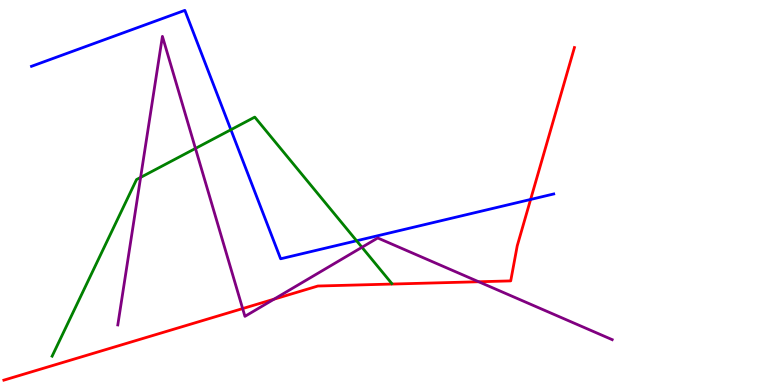[{'lines': ['blue', 'red'], 'intersections': [{'x': 6.85, 'y': 4.82}]}, {'lines': ['green', 'red'], 'intersections': []}, {'lines': ['purple', 'red'], 'intersections': [{'x': 3.13, 'y': 1.99}, {'x': 3.54, 'y': 2.23}, {'x': 6.18, 'y': 2.68}]}, {'lines': ['blue', 'green'], 'intersections': [{'x': 2.98, 'y': 6.63}, {'x': 4.6, 'y': 3.75}]}, {'lines': ['blue', 'purple'], 'intersections': []}, {'lines': ['green', 'purple'], 'intersections': [{'x': 1.81, 'y': 5.39}, {'x': 2.52, 'y': 6.14}, {'x': 4.67, 'y': 3.58}]}]